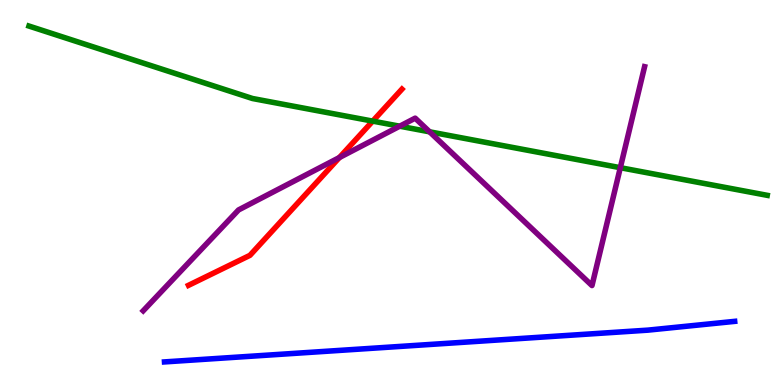[{'lines': ['blue', 'red'], 'intersections': []}, {'lines': ['green', 'red'], 'intersections': [{'x': 4.81, 'y': 6.85}]}, {'lines': ['purple', 'red'], 'intersections': [{'x': 4.38, 'y': 5.91}]}, {'lines': ['blue', 'green'], 'intersections': []}, {'lines': ['blue', 'purple'], 'intersections': []}, {'lines': ['green', 'purple'], 'intersections': [{'x': 5.16, 'y': 6.72}, {'x': 5.54, 'y': 6.58}, {'x': 8.0, 'y': 5.64}]}]